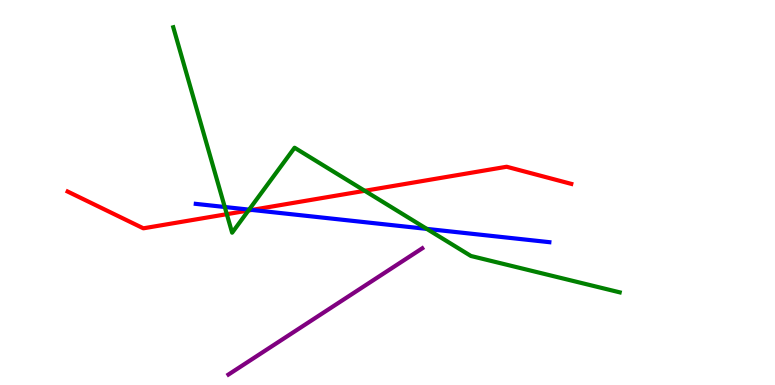[{'lines': ['blue', 'red'], 'intersections': [{'x': 3.25, 'y': 4.55}]}, {'lines': ['green', 'red'], 'intersections': [{'x': 2.93, 'y': 4.44}, {'x': 3.21, 'y': 4.53}, {'x': 4.71, 'y': 5.04}]}, {'lines': ['purple', 'red'], 'intersections': []}, {'lines': ['blue', 'green'], 'intersections': [{'x': 2.9, 'y': 4.62}, {'x': 3.21, 'y': 4.55}, {'x': 5.51, 'y': 4.05}]}, {'lines': ['blue', 'purple'], 'intersections': []}, {'lines': ['green', 'purple'], 'intersections': []}]